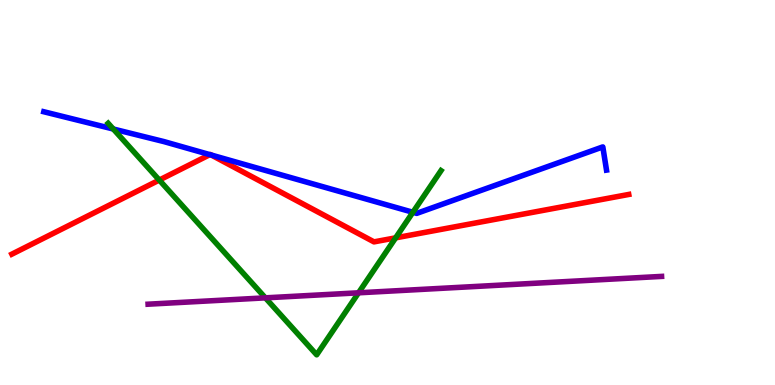[{'lines': ['blue', 'red'], 'intersections': [{'x': 2.71, 'y': 5.98}, {'x': 2.73, 'y': 5.97}]}, {'lines': ['green', 'red'], 'intersections': [{'x': 2.06, 'y': 5.32}, {'x': 5.11, 'y': 3.82}]}, {'lines': ['purple', 'red'], 'intersections': []}, {'lines': ['blue', 'green'], 'intersections': [{'x': 1.46, 'y': 6.65}, {'x': 5.33, 'y': 4.49}]}, {'lines': ['blue', 'purple'], 'intersections': []}, {'lines': ['green', 'purple'], 'intersections': [{'x': 3.42, 'y': 2.26}, {'x': 4.63, 'y': 2.39}]}]